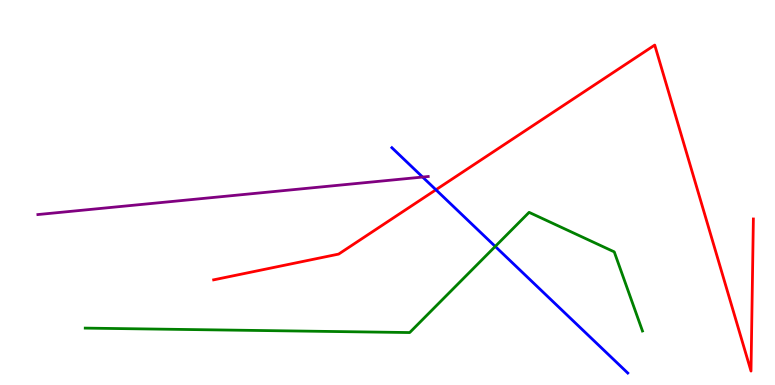[{'lines': ['blue', 'red'], 'intersections': [{'x': 5.62, 'y': 5.07}]}, {'lines': ['green', 'red'], 'intersections': []}, {'lines': ['purple', 'red'], 'intersections': []}, {'lines': ['blue', 'green'], 'intersections': [{'x': 6.39, 'y': 3.6}]}, {'lines': ['blue', 'purple'], 'intersections': [{'x': 5.45, 'y': 5.4}]}, {'lines': ['green', 'purple'], 'intersections': []}]